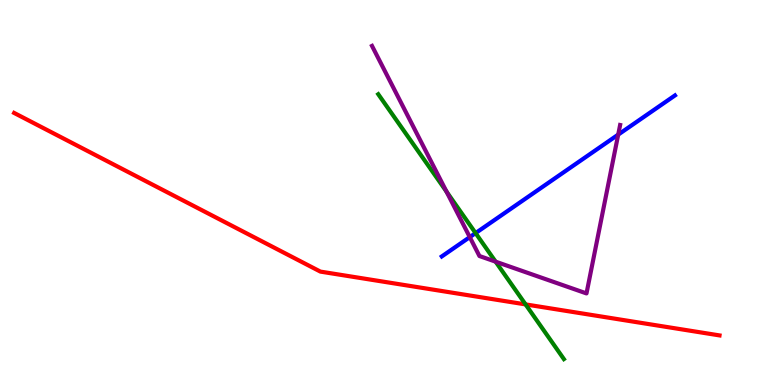[{'lines': ['blue', 'red'], 'intersections': []}, {'lines': ['green', 'red'], 'intersections': [{'x': 6.78, 'y': 2.09}]}, {'lines': ['purple', 'red'], 'intersections': []}, {'lines': ['blue', 'green'], 'intersections': [{'x': 6.14, 'y': 3.95}]}, {'lines': ['blue', 'purple'], 'intersections': [{'x': 6.06, 'y': 3.84}, {'x': 7.98, 'y': 6.5}]}, {'lines': ['green', 'purple'], 'intersections': [{'x': 5.76, 'y': 5.02}, {'x': 6.39, 'y': 3.2}]}]